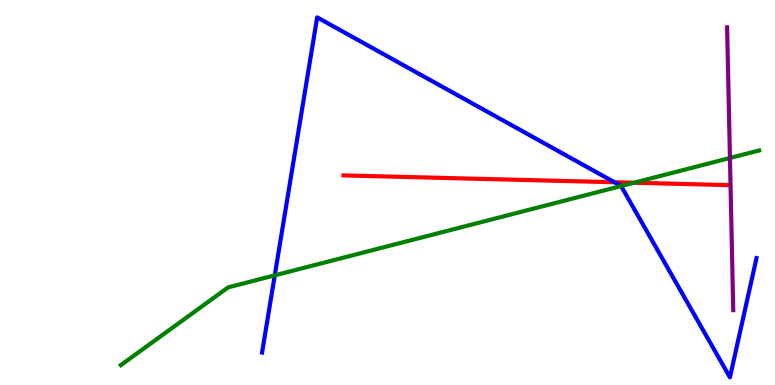[{'lines': ['blue', 'red'], 'intersections': [{'x': 7.93, 'y': 5.27}]}, {'lines': ['green', 'red'], 'intersections': [{'x': 8.18, 'y': 5.25}]}, {'lines': ['purple', 'red'], 'intersections': []}, {'lines': ['blue', 'green'], 'intersections': [{'x': 3.55, 'y': 2.85}, {'x': 8.01, 'y': 5.17}]}, {'lines': ['blue', 'purple'], 'intersections': []}, {'lines': ['green', 'purple'], 'intersections': [{'x': 9.42, 'y': 5.9}]}]